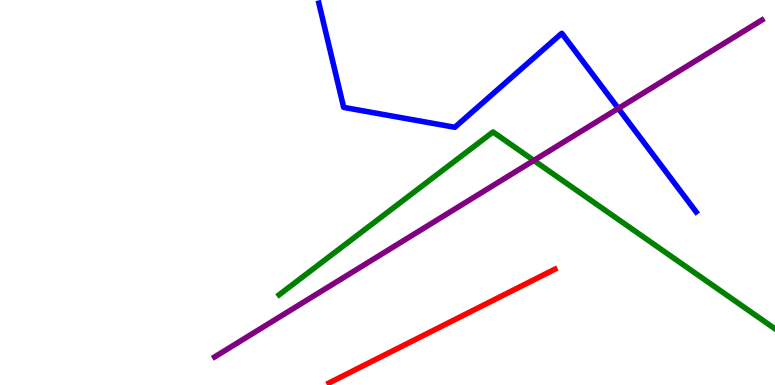[{'lines': ['blue', 'red'], 'intersections': []}, {'lines': ['green', 'red'], 'intersections': []}, {'lines': ['purple', 'red'], 'intersections': []}, {'lines': ['blue', 'green'], 'intersections': []}, {'lines': ['blue', 'purple'], 'intersections': [{'x': 7.98, 'y': 7.18}]}, {'lines': ['green', 'purple'], 'intersections': [{'x': 6.89, 'y': 5.83}]}]